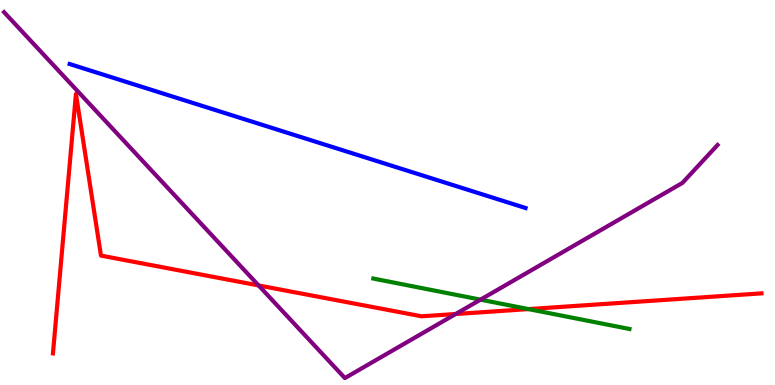[{'lines': ['blue', 'red'], 'intersections': []}, {'lines': ['green', 'red'], 'intersections': [{'x': 6.82, 'y': 1.97}]}, {'lines': ['purple', 'red'], 'intersections': [{'x': 3.34, 'y': 2.59}, {'x': 5.88, 'y': 1.84}]}, {'lines': ['blue', 'green'], 'intersections': []}, {'lines': ['blue', 'purple'], 'intersections': []}, {'lines': ['green', 'purple'], 'intersections': [{'x': 6.2, 'y': 2.22}]}]